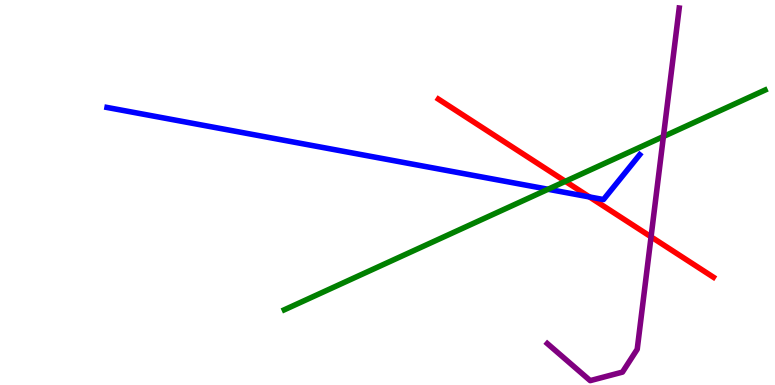[{'lines': ['blue', 'red'], 'intersections': [{'x': 7.61, 'y': 4.88}]}, {'lines': ['green', 'red'], 'intersections': [{'x': 7.29, 'y': 5.29}]}, {'lines': ['purple', 'red'], 'intersections': [{'x': 8.4, 'y': 3.85}]}, {'lines': ['blue', 'green'], 'intersections': [{'x': 7.07, 'y': 5.08}]}, {'lines': ['blue', 'purple'], 'intersections': []}, {'lines': ['green', 'purple'], 'intersections': [{'x': 8.56, 'y': 6.45}]}]